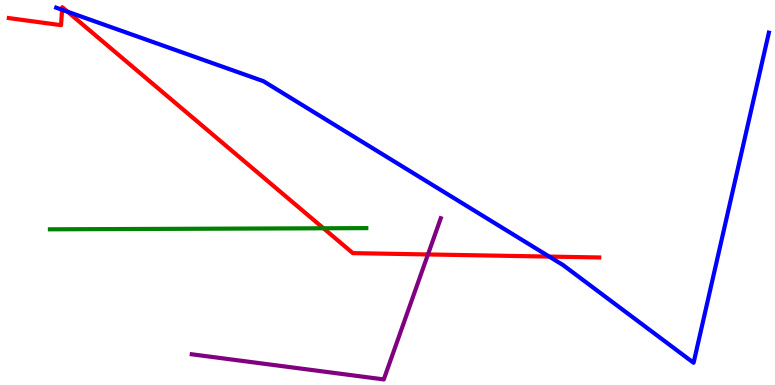[{'lines': ['blue', 'red'], 'intersections': [{'x': 0.801, 'y': 9.75}, {'x': 0.872, 'y': 9.7}, {'x': 7.09, 'y': 3.34}]}, {'lines': ['green', 'red'], 'intersections': [{'x': 4.17, 'y': 4.07}]}, {'lines': ['purple', 'red'], 'intersections': [{'x': 5.52, 'y': 3.39}]}, {'lines': ['blue', 'green'], 'intersections': []}, {'lines': ['blue', 'purple'], 'intersections': []}, {'lines': ['green', 'purple'], 'intersections': []}]